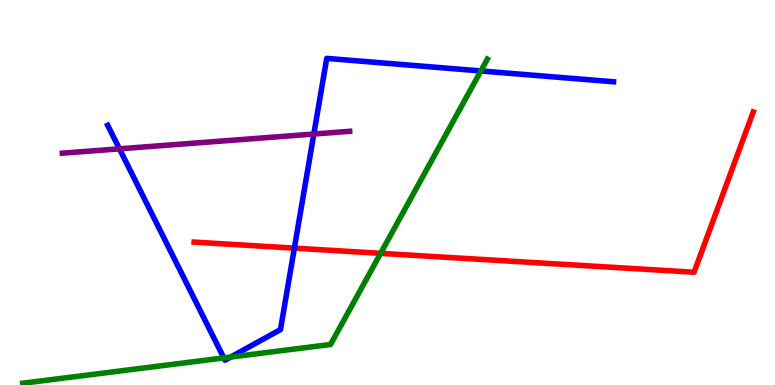[{'lines': ['blue', 'red'], 'intersections': [{'x': 3.8, 'y': 3.55}]}, {'lines': ['green', 'red'], 'intersections': [{'x': 4.91, 'y': 3.42}]}, {'lines': ['purple', 'red'], 'intersections': []}, {'lines': ['blue', 'green'], 'intersections': [{'x': 2.89, 'y': 0.703}, {'x': 2.98, 'y': 0.726}, {'x': 6.2, 'y': 8.16}]}, {'lines': ['blue', 'purple'], 'intersections': [{'x': 1.54, 'y': 6.13}, {'x': 4.05, 'y': 6.52}]}, {'lines': ['green', 'purple'], 'intersections': []}]